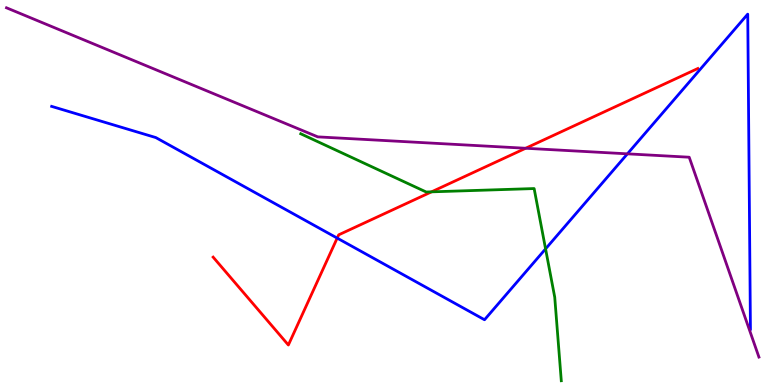[{'lines': ['blue', 'red'], 'intersections': [{'x': 4.35, 'y': 3.82}]}, {'lines': ['green', 'red'], 'intersections': [{'x': 5.57, 'y': 5.02}]}, {'lines': ['purple', 'red'], 'intersections': [{'x': 6.78, 'y': 6.15}]}, {'lines': ['blue', 'green'], 'intersections': [{'x': 7.04, 'y': 3.54}]}, {'lines': ['blue', 'purple'], 'intersections': [{'x': 8.1, 'y': 6.0}]}, {'lines': ['green', 'purple'], 'intersections': []}]